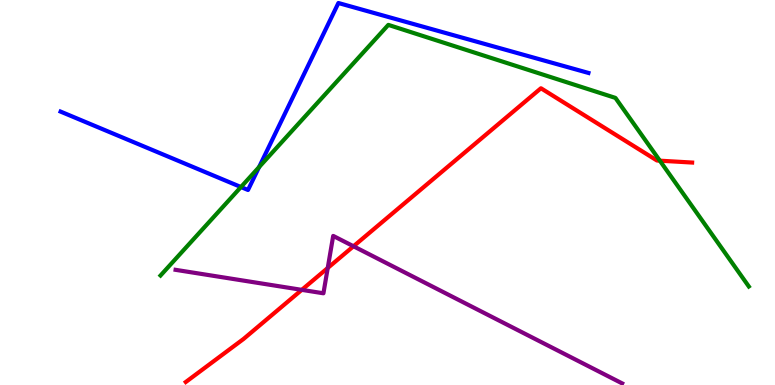[{'lines': ['blue', 'red'], 'intersections': []}, {'lines': ['green', 'red'], 'intersections': [{'x': 8.51, 'y': 5.83}]}, {'lines': ['purple', 'red'], 'intersections': [{'x': 3.89, 'y': 2.47}, {'x': 4.23, 'y': 3.04}, {'x': 4.56, 'y': 3.6}]}, {'lines': ['blue', 'green'], 'intersections': [{'x': 3.11, 'y': 5.14}, {'x': 3.34, 'y': 5.66}]}, {'lines': ['blue', 'purple'], 'intersections': []}, {'lines': ['green', 'purple'], 'intersections': []}]